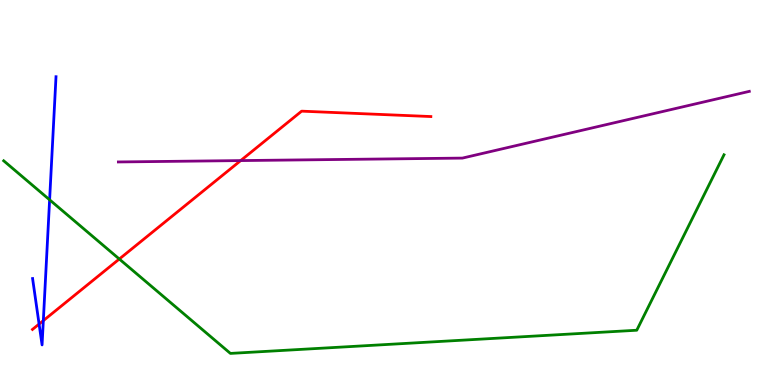[{'lines': ['blue', 'red'], 'intersections': [{'x': 0.504, 'y': 1.58}, {'x': 0.559, 'y': 1.67}]}, {'lines': ['green', 'red'], 'intersections': [{'x': 1.54, 'y': 3.27}]}, {'lines': ['purple', 'red'], 'intersections': [{'x': 3.11, 'y': 5.83}]}, {'lines': ['blue', 'green'], 'intersections': [{'x': 0.64, 'y': 4.81}]}, {'lines': ['blue', 'purple'], 'intersections': []}, {'lines': ['green', 'purple'], 'intersections': []}]